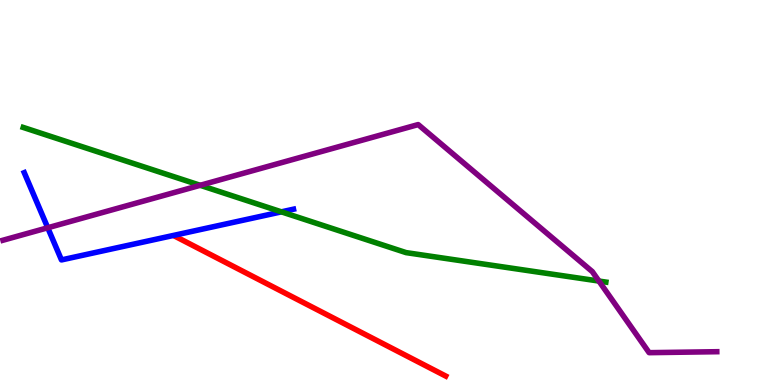[{'lines': ['blue', 'red'], 'intersections': []}, {'lines': ['green', 'red'], 'intersections': []}, {'lines': ['purple', 'red'], 'intersections': []}, {'lines': ['blue', 'green'], 'intersections': [{'x': 3.63, 'y': 4.5}]}, {'lines': ['blue', 'purple'], 'intersections': [{'x': 0.616, 'y': 4.08}]}, {'lines': ['green', 'purple'], 'intersections': [{'x': 2.58, 'y': 5.19}, {'x': 7.73, 'y': 2.7}]}]